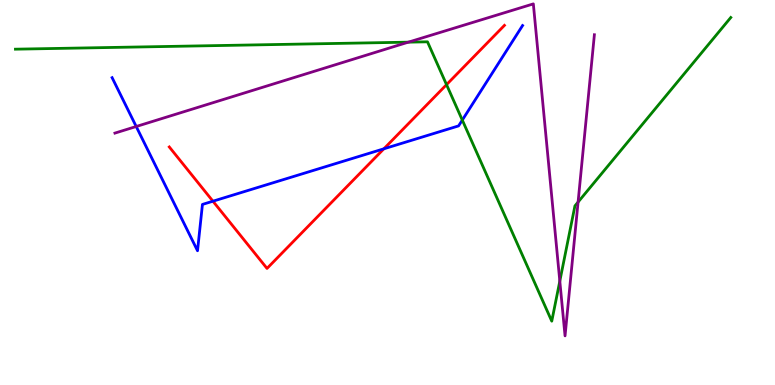[{'lines': ['blue', 'red'], 'intersections': [{'x': 2.75, 'y': 4.77}, {'x': 4.95, 'y': 6.13}]}, {'lines': ['green', 'red'], 'intersections': [{'x': 5.76, 'y': 7.8}]}, {'lines': ['purple', 'red'], 'intersections': []}, {'lines': ['blue', 'green'], 'intersections': [{'x': 5.97, 'y': 6.88}]}, {'lines': ['blue', 'purple'], 'intersections': [{'x': 1.76, 'y': 6.71}]}, {'lines': ['green', 'purple'], 'intersections': [{'x': 5.27, 'y': 8.9}, {'x': 7.22, 'y': 2.7}, {'x': 7.46, 'y': 4.75}]}]